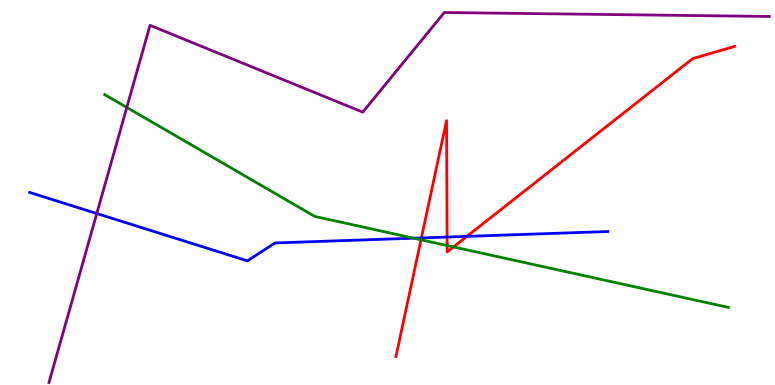[{'lines': ['blue', 'red'], 'intersections': [{'x': 5.44, 'y': 3.82}, {'x': 5.77, 'y': 3.84}, {'x': 6.02, 'y': 3.86}]}, {'lines': ['green', 'red'], 'intersections': [{'x': 5.43, 'y': 3.77}, {'x': 5.77, 'y': 3.62}, {'x': 5.85, 'y': 3.59}]}, {'lines': ['purple', 'red'], 'intersections': []}, {'lines': ['blue', 'green'], 'intersections': [{'x': 5.34, 'y': 3.81}]}, {'lines': ['blue', 'purple'], 'intersections': [{'x': 1.25, 'y': 4.45}]}, {'lines': ['green', 'purple'], 'intersections': [{'x': 1.64, 'y': 7.21}]}]